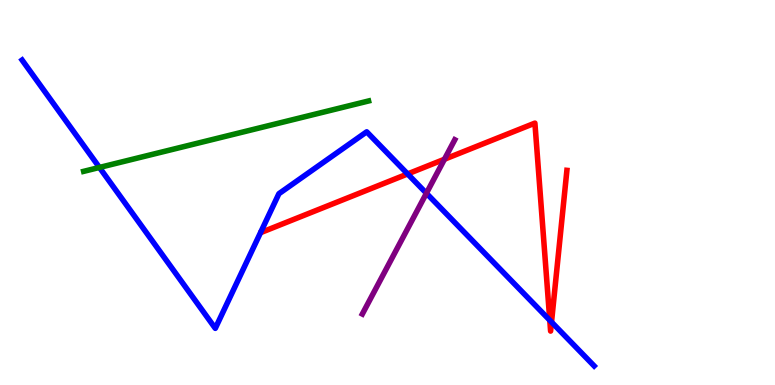[{'lines': ['blue', 'red'], 'intersections': [{'x': 5.26, 'y': 5.48}, {'x': 7.09, 'y': 1.68}, {'x': 7.12, 'y': 1.64}]}, {'lines': ['green', 'red'], 'intersections': []}, {'lines': ['purple', 'red'], 'intersections': [{'x': 5.73, 'y': 5.86}]}, {'lines': ['blue', 'green'], 'intersections': [{'x': 1.28, 'y': 5.65}]}, {'lines': ['blue', 'purple'], 'intersections': [{'x': 5.5, 'y': 4.98}]}, {'lines': ['green', 'purple'], 'intersections': []}]